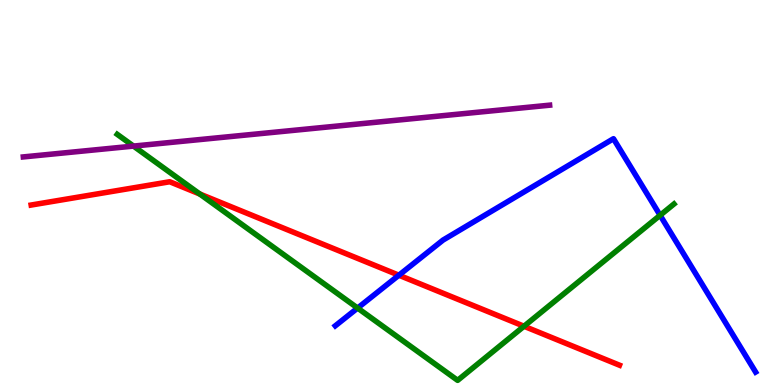[{'lines': ['blue', 'red'], 'intersections': [{'x': 5.15, 'y': 2.85}]}, {'lines': ['green', 'red'], 'intersections': [{'x': 2.58, 'y': 4.96}, {'x': 6.76, 'y': 1.53}]}, {'lines': ['purple', 'red'], 'intersections': []}, {'lines': ['blue', 'green'], 'intersections': [{'x': 4.61, 'y': 2.0}, {'x': 8.52, 'y': 4.41}]}, {'lines': ['blue', 'purple'], 'intersections': []}, {'lines': ['green', 'purple'], 'intersections': [{'x': 1.72, 'y': 6.21}]}]